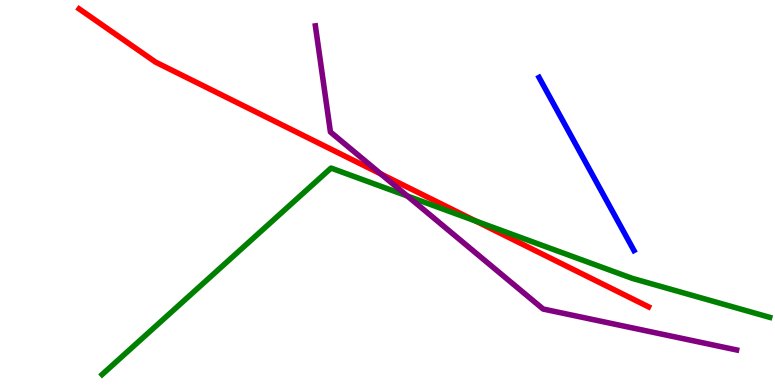[{'lines': ['blue', 'red'], 'intersections': []}, {'lines': ['green', 'red'], 'intersections': [{'x': 6.14, 'y': 4.26}]}, {'lines': ['purple', 'red'], 'intersections': [{'x': 4.91, 'y': 5.48}]}, {'lines': ['blue', 'green'], 'intersections': []}, {'lines': ['blue', 'purple'], 'intersections': []}, {'lines': ['green', 'purple'], 'intersections': [{'x': 5.26, 'y': 4.91}]}]